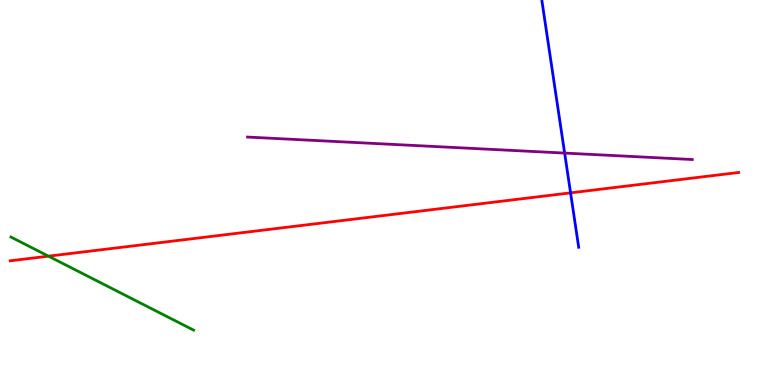[{'lines': ['blue', 'red'], 'intersections': [{'x': 7.36, 'y': 4.99}]}, {'lines': ['green', 'red'], 'intersections': [{'x': 0.625, 'y': 3.35}]}, {'lines': ['purple', 'red'], 'intersections': []}, {'lines': ['blue', 'green'], 'intersections': []}, {'lines': ['blue', 'purple'], 'intersections': [{'x': 7.29, 'y': 6.02}]}, {'lines': ['green', 'purple'], 'intersections': []}]